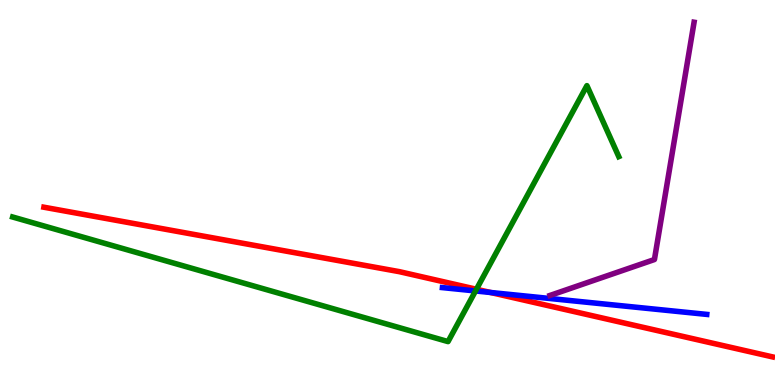[{'lines': ['blue', 'red'], 'intersections': [{'x': 6.33, 'y': 2.4}]}, {'lines': ['green', 'red'], 'intersections': [{'x': 6.15, 'y': 2.49}]}, {'lines': ['purple', 'red'], 'intersections': []}, {'lines': ['blue', 'green'], 'intersections': [{'x': 6.14, 'y': 2.44}]}, {'lines': ['blue', 'purple'], 'intersections': []}, {'lines': ['green', 'purple'], 'intersections': []}]